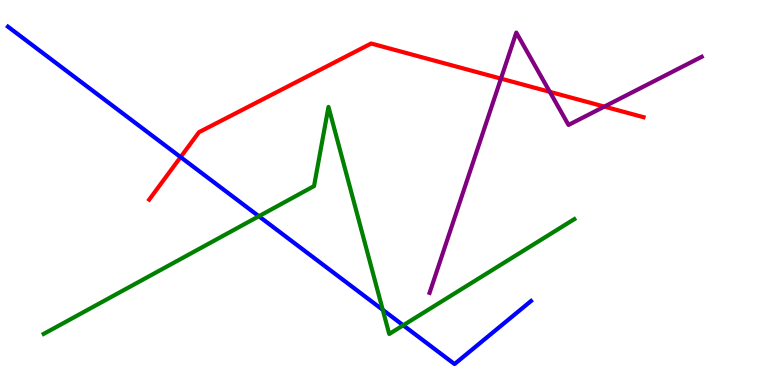[{'lines': ['blue', 'red'], 'intersections': [{'x': 2.33, 'y': 5.92}]}, {'lines': ['green', 'red'], 'intersections': []}, {'lines': ['purple', 'red'], 'intersections': [{'x': 6.46, 'y': 7.96}, {'x': 7.09, 'y': 7.61}, {'x': 7.8, 'y': 7.23}]}, {'lines': ['blue', 'green'], 'intersections': [{'x': 3.34, 'y': 4.38}, {'x': 4.94, 'y': 1.95}, {'x': 5.2, 'y': 1.55}]}, {'lines': ['blue', 'purple'], 'intersections': []}, {'lines': ['green', 'purple'], 'intersections': []}]